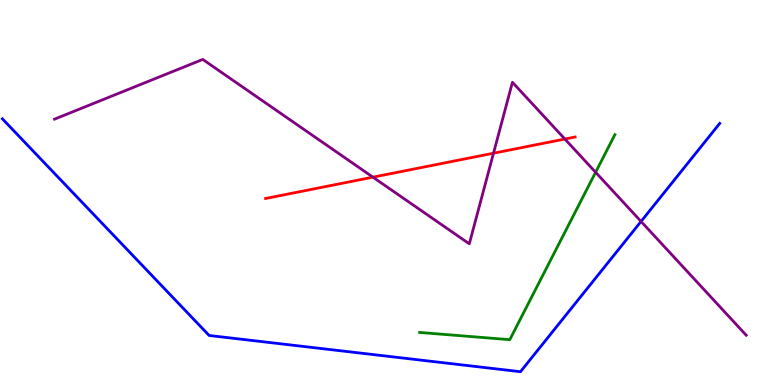[{'lines': ['blue', 'red'], 'intersections': []}, {'lines': ['green', 'red'], 'intersections': []}, {'lines': ['purple', 'red'], 'intersections': [{'x': 4.81, 'y': 5.4}, {'x': 6.37, 'y': 6.02}, {'x': 7.29, 'y': 6.39}]}, {'lines': ['blue', 'green'], 'intersections': []}, {'lines': ['blue', 'purple'], 'intersections': [{'x': 8.27, 'y': 4.25}]}, {'lines': ['green', 'purple'], 'intersections': [{'x': 7.69, 'y': 5.53}]}]